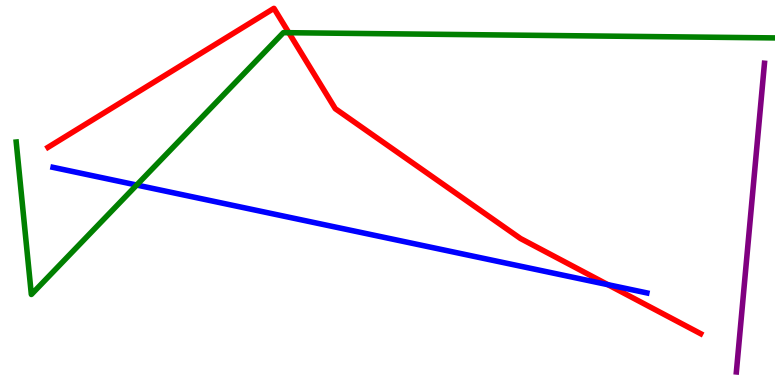[{'lines': ['blue', 'red'], 'intersections': [{'x': 7.84, 'y': 2.61}]}, {'lines': ['green', 'red'], 'intersections': [{'x': 3.73, 'y': 9.15}]}, {'lines': ['purple', 'red'], 'intersections': []}, {'lines': ['blue', 'green'], 'intersections': [{'x': 1.76, 'y': 5.19}]}, {'lines': ['blue', 'purple'], 'intersections': []}, {'lines': ['green', 'purple'], 'intersections': []}]